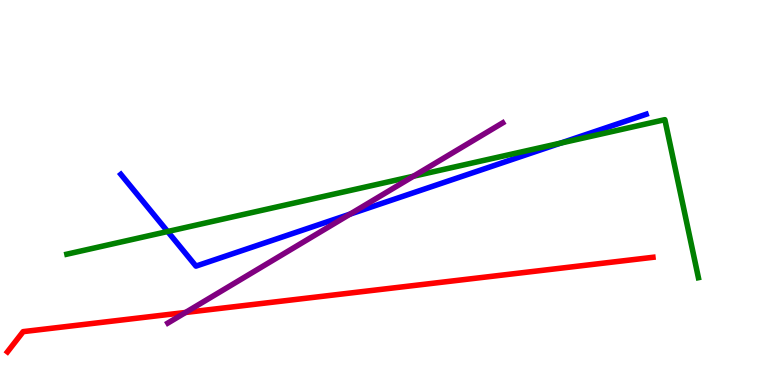[{'lines': ['blue', 'red'], 'intersections': []}, {'lines': ['green', 'red'], 'intersections': []}, {'lines': ['purple', 'red'], 'intersections': [{'x': 2.39, 'y': 1.88}]}, {'lines': ['blue', 'green'], 'intersections': [{'x': 2.16, 'y': 3.99}, {'x': 7.23, 'y': 6.28}]}, {'lines': ['blue', 'purple'], 'intersections': [{'x': 4.52, 'y': 4.44}]}, {'lines': ['green', 'purple'], 'intersections': [{'x': 5.34, 'y': 5.42}]}]